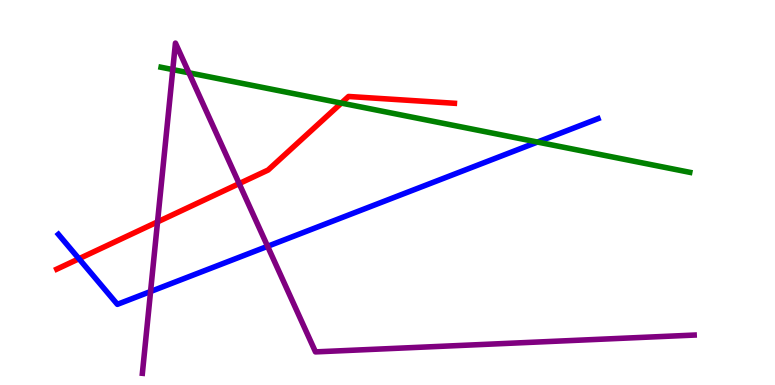[{'lines': ['blue', 'red'], 'intersections': [{'x': 1.02, 'y': 3.28}]}, {'lines': ['green', 'red'], 'intersections': [{'x': 4.4, 'y': 7.32}]}, {'lines': ['purple', 'red'], 'intersections': [{'x': 2.03, 'y': 4.24}, {'x': 3.09, 'y': 5.23}]}, {'lines': ['blue', 'green'], 'intersections': [{'x': 6.93, 'y': 6.31}]}, {'lines': ['blue', 'purple'], 'intersections': [{'x': 1.94, 'y': 2.43}, {'x': 3.45, 'y': 3.6}]}, {'lines': ['green', 'purple'], 'intersections': [{'x': 2.23, 'y': 8.19}, {'x': 2.44, 'y': 8.11}]}]